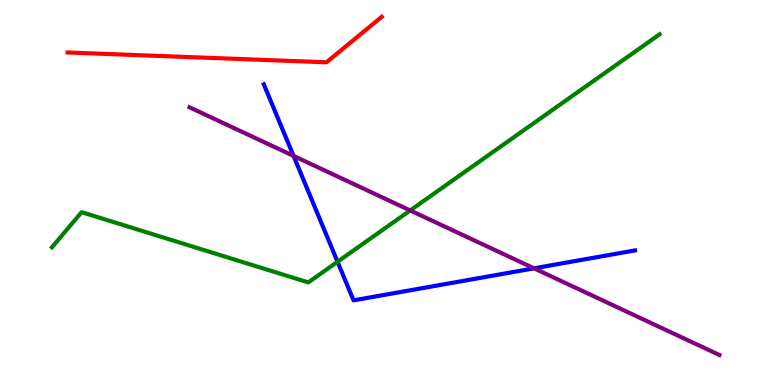[{'lines': ['blue', 'red'], 'intersections': []}, {'lines': ['green', 'red'], 'intersections': []}, {'lines': ['purple', 'red'], 'intersections': []}, {'lines': ['blue', 'green'], 'intersections': [{'x': 4.36, 'y': 3.2}]}, {'lines': ['blue', 'purple'], 'intersections': [{'x': 3.79, 'y': 5.95}, {'x': 6.89, 'y': 3.03}]}, {'lines': ['green', 'purple'], 'intersections': [{'x': 5.29, 'y': 4.53}]}]